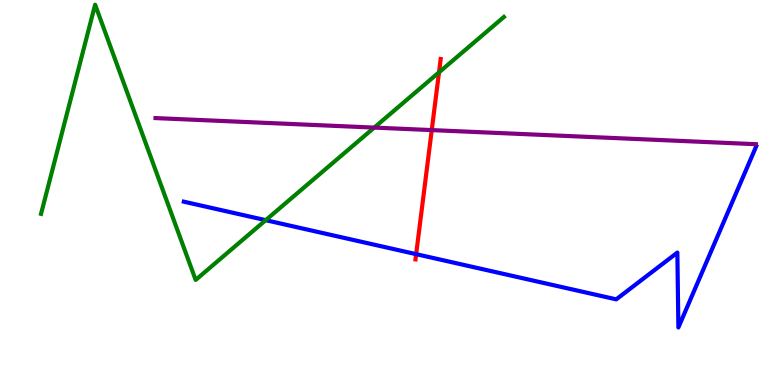[{'lines': ['blue', 'red'], 'intersections': [{'x': 5.37, 'y': 3.4}]}, {'lines': ['green', 'red'], 'intersections': [{'x': 5.66, 'y': 8.12}]}, {'lines': ['purple', 'red'], 'intersections': [{'x': 5.57, 'y': 6.62}]}, {'lines': ['blue', 'green'], 'intersections': [{'x': 3.43, 'y': 4.28}]}, {'lines': ['blue', 'purple'], 'intersections': []}, {'lines': ['green', 'purple'], 'intersections': [{'x': 4.83, 'y': 6.69}]}]